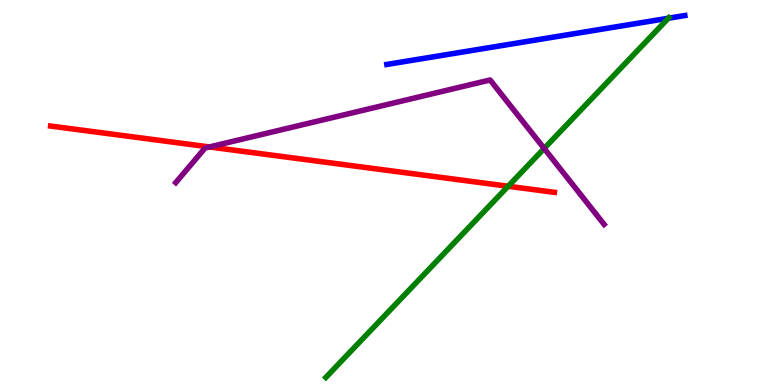[{'lines': ['blue', 'red'], 'intersections': []}, {'lines': ['green', 'red'], 'intersections': [{'x': 6.56, 'y': 5.16}]}, {'lines': ['purple', 'red'], 'intersections': [{'x': 2.7, 'y': 6.18}]}, {'lines': ['blue', 'green'], 'intersections': [{'x': 8.62, 'y': 9.53}]}, {'lines': ['blue', 'purple'], 'intersections': []}, {'lines': ['green', 'purple'], 'intersections': [{'x': 7.02, 'y': 6.14}]}]